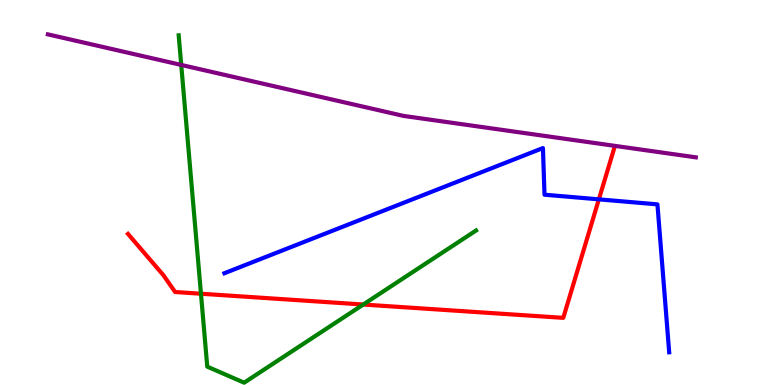[{'lines': ['blue', 'red'], 'intersections': [{'x': 7.73, 'y': 4.82}]}, {'lines': ['green', 'red'], 'intersections': [{'x': 2.59, 'y': 2.37}, {'x': 4.69, 'y': 2.09}]}, {'lines': ['purple', 'red'], 'intersections': []}, {'lines': ['blue', 'green'], 'intersections': []}, {'lines': ['blue', 'purple'], 'intersections': []}, {'lines': ['green', 'purple'], 'intersections': [{'x': 2.34, 'y': 8.31}]}]